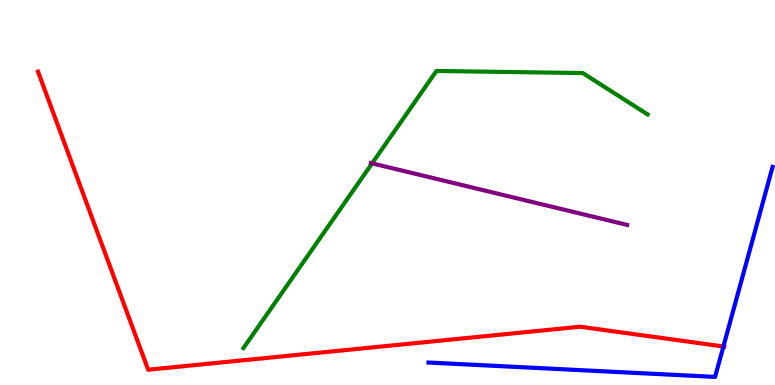[{'lines': ['blue', 'red'], 'intersections': [{'x': 9.33, 'y': 1.0}]}, {'lines': ['green', 'red'], 'intersections': []}, {'lines': ['purple', 'red'], 'intersections': []}, {'lines': ['blue', 'green'], 'intersections': []}, {'lines': ['blue', 'purple'], 'intersections': []}, {'lines': ['green', 'purple'], 'intersections': [{'x': 4.8, 'y': 5.76}]}]